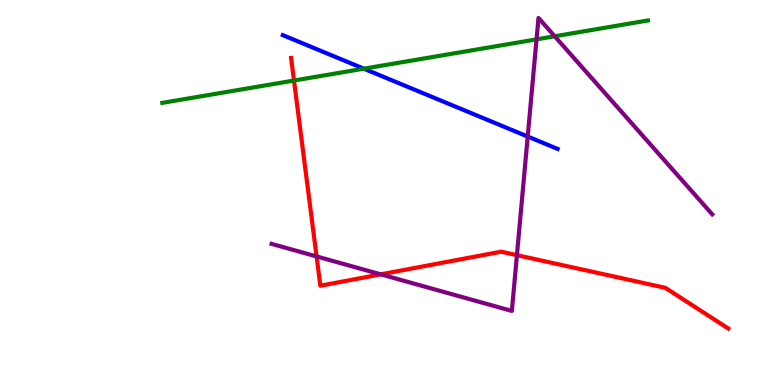[{'lines': ['blue', 'red'], 'intersections': []}, {'lines': ['green', 'red'], 'intersections': [{'x': 3.79, 'y': 7.91}]}, {'lines': ['purple', 'red'], 'intersections': [{'x': 4.08, 'y': 3.34}, {'x': 4.91, 'y': 2.87}, {'x': 6.67, 'y': 3.37}]}, {'lines': ['blue', 'green'], 'intersections': [{'x': 4.69, 'y': 8.22}]}, {'lines': ['blue', 'purple'], 'intersections': [{'x': 6.81, 'y': 6.45}]}, {'lines': ['green', 'purple'], 'intersections': [{'x': 6.92, 'y': 8.98}, {'x': 7.16, 'y': 9.06}]}]